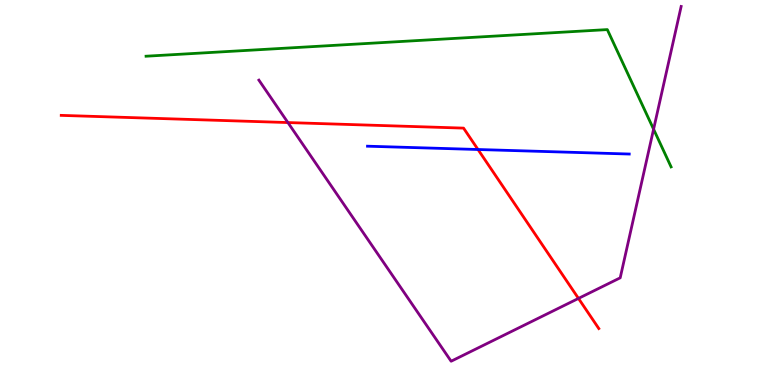[{'lines': ['blue', 'red'], 'intersections': [{'x': 6.17, 'y': 6.12}]}, {'lines': ['green', 'red'], 'intersections': []}, {'lines': ['purple', 'red'], 'intersections': [{'x': 3.71, 'y': 6.82}, {'x': 7.46, 'y': 2.25}]}, {'lines': ['blue', 'green'], 'intersections': []}, {'lines': ['blue', 'purple'], 'intersections': []}, {'lines': ['green', 'purple'], 'intersections': [{'x': 8.43, 'y': 6.64}]}]